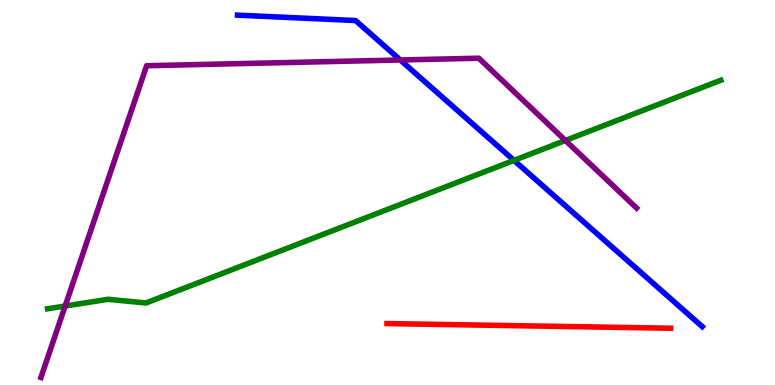[{'lines': ['blue', 'red'], 'intersections': []}, {'lines': ['green', 'red'], 'intersections': []}, {'lines': ['purple', 'red'], 'intersections': []}, {'lines': ['blue', 'green'], 'intersections': [{'x': 6.63, 'y': 5.83}]}, {'lines': ['blue', 'purple'], 'intersections': [{'x': 5.16, 'y': 8.44}]}, {'lines': ['green', 'purple'], 'intersections': [{'x': 0.841, 'y': 2.05}, {'x': 7.3, 'y': 6.35}]}]